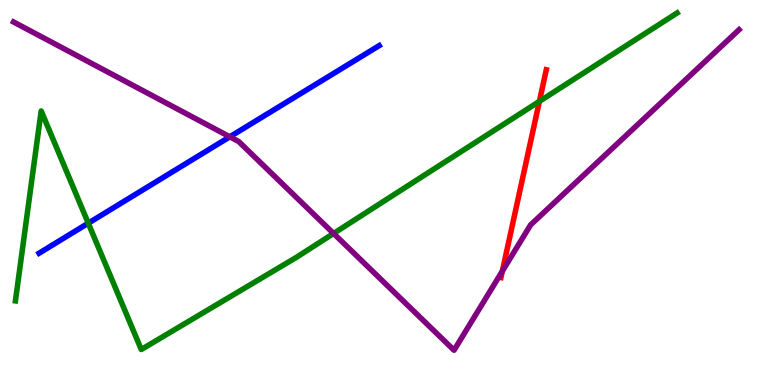[{'lines': ['blue', 'red'], 'intersections': []}, {'lines': ['green', 'red'], 'intersections': [{'x': 6.96, 'y': 7.37}]}, {'lines': ['purple', 'red'], 'intersections': [{'x': 6.48, 'y': 2.96}]}, {'lines': ['blue', 'green'], 'intersections': [{'x': 1.14, 'y': 4.2}]}, {'lines': ['blue', 'purple'], 'intersections': [{'x': 2.97, 'y': 6.45}]}, {'lines': ['green', 'purple'], 'intersections': [{'x': 4.3, 'y': 3.94}]}]